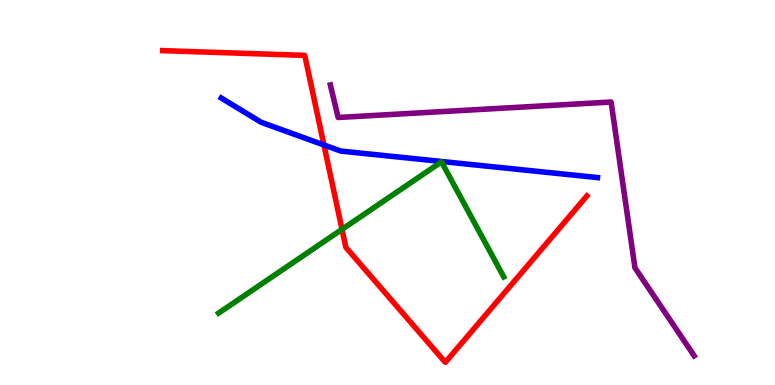[{'lines': ['blue', 'red'], 'intersections': [{'x': 4.18, 'y': 6.23}]}, {'lines': ['green', 'red'], 'intersections': [{'x': 4.41, 'y': 4.04}]}, {'lines': ['purple', 'red'], 'intersections': []}, {'lines': ['blue', 'green'], 'intersections': []}, {'lines': ['blue', 'purple'], 'intersections': []}, {'lines': ['green', 'purple'], 'intersections': []}]